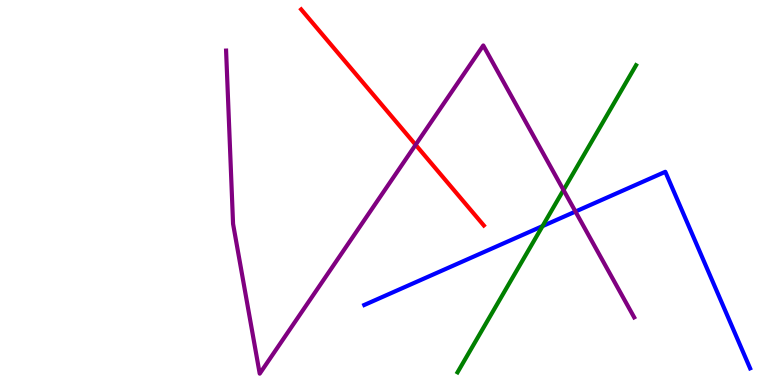[{'lines': ['blue', 'red'], 'intersections': []}, {'lines': ['green', 'red'], 'intersections': []}, {'lines': ['purple', 'red'], 'intersections': [{'x': 5.36, 'y': 6.24}]}, {'lines': ['blue', 'green'], 'intersections': [{'x': 7.0, 'y': 4.13}]}, {'lines': ['blue', 'purple'], 'intersections': [{'x': 7.43, 'y': 4.51}]}, {'lines': ['green', 'purple'], 'intersections': [{'x': 7.27, 'y': 5.06}]}]